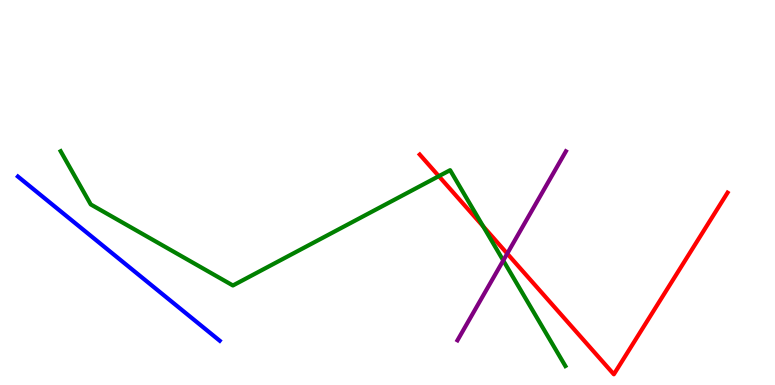[{'lines': ['blue', 'red'], 'intersections': []}, {'lines': ['green', 'red'], 'intersections': [{'x': 5.66, 'y': 5.42}, {'x': 6.23, 'y': 4.12}]}, {'lines': ['purple', 'red'], 'intersections': [{'x': 6.54, 'y': 3.41}]}, {'lines': ['blue', 'green'], 'intersections': []}, {'lines': ['blue', 'purple'], 'intersections': []}, {'lines': ['green', 'purple'], 'intersections': [{'x': 6.49, 'y': 3.23}]}]